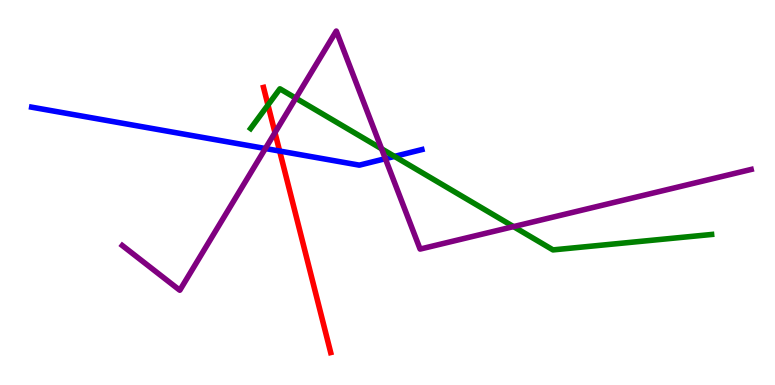[{'lines': ['blue', 'red'], 'intersections': [{'x': 3.61, 'y': 6.08}]}, {'lines': ['green', 'red'], 'intersections': [{'x': 3.46, 'y': 7.27}]}, {'lines': ['purple', 'red'], 'intersections': [{'x': 3.55, 'y': 6.56}]}, {'lines': ['blue', 'green'], 'intersections': [{'x': 5.09, 'y': 5.94}]}, {'lines': ['blue', 'purple'], 'intersections': [{'x': 3.42, 'y': 6.14}, {'x': 4.97, 'y': 5.88}]}, {'lines': ['green', 'purple'], 'intersections': [{'x': 3.82, 'y': 7.45}, {'x': 4.92, 'y': 6.14}, {'x': 6.63, 'y': 4.11}]}]